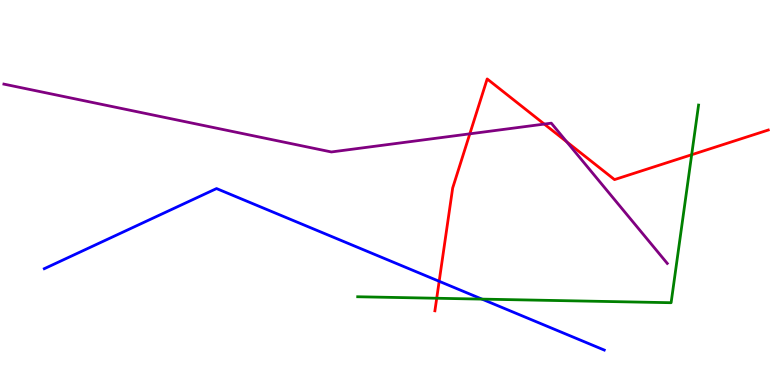[{'lines': ['blue', 'red'], 'intersections': [{'x': 5.67, 'y': 2.69}]}, {'lines': ['green', 'red'], 'intersections': [{'x': 5.64, 'y': 2.25}, {'x': 8.92, 'y': 5.98}]}, {'lines': ['purple', 'red'], 'intersections': [{'x': 6.06, 'y': 6.52}, {'x': 7.02, 'y': 6.78}, {'x': 7.31, 'y': 6.32}]}, {'lines': ['blue', 'green'], 'intersections': [{'x': 6.22, 'y': 2.23}]}, {'lines': ['blue', 'purple'], 'intersections': []}, {'lines': ['green', 'purple'], 'intersections': []}]